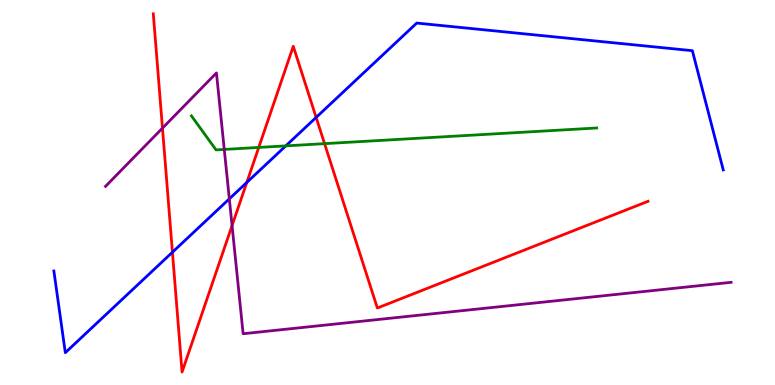[{'lines': ['blue', 'red'], 'intersections': [{'x': 2.22, 'y': 3.45}, {'x': 3.18, 'y': 5.26}, {'x': 4.08, 'y': 6.95}]}, {'lines': ['green', 'red'], 'intersections': [{'x': 3.34, 'y': 6.17}, {'x': 4.19, 'y': 6.27}]}, {'lines': ['purple', 'red'], 'intersections': [{'x': 2.1, 'y': 6.67}, {'x': 2.99, 'y': 4.14}]}, {'lines': ['blue', 'green'], 'intersections': [{'x': 3.69, 'y': 6.21}]}, {'lines': ['blue', 'purple'], 'intersections': [{'x': 2.96, 'y': 4.84}]}, {'lines': ['green', 'purple'], 'intersections': [{'x': 2.89, 'y': 6.12}]}]